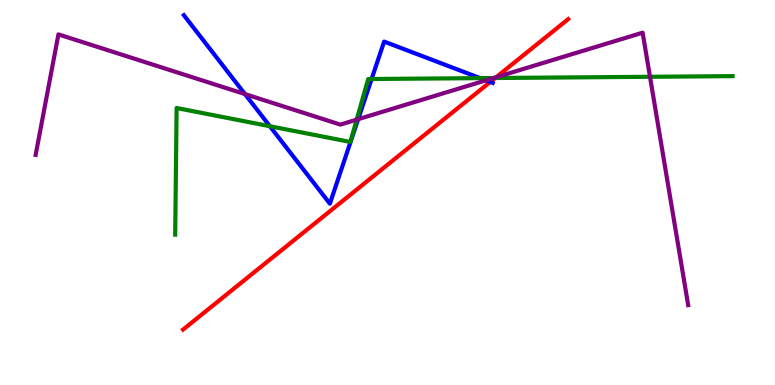[{'lines': ['blue', 'red'], 'intersections': [{'x': 6.33, 'y': 7.87}]}, {'lines': ['green', 'red'], 'intersections': [{'x': 6.39, 'y': 7.97}]}, {'lines': ['purple', 'red'], 'intersections': [{'x': 6.4, 'y': 7.99}]}, {'lines': ['blue', 'green'], 'intersections': [{'x': 3.48, 'y': 6.72}, {'x': 4.79, 'y': 7.95}, {'x': 6.2, 'y': 7.97}]}, {'lines': ['blue', 'purple'], 'intersections': [{'x': 3.16, 'y': 7.56}, {'x': 4.62, 'y': 6.9}, {'x': 6.27, 'y': 7.91}]}, {'lines': ['green', 'purple'], 'intersections': [{'x': 4.6, 'y': 6.89}, {'x': 6.37, 'y': 7.97}, {'x': 8.39, 'y': 8.01}]}]